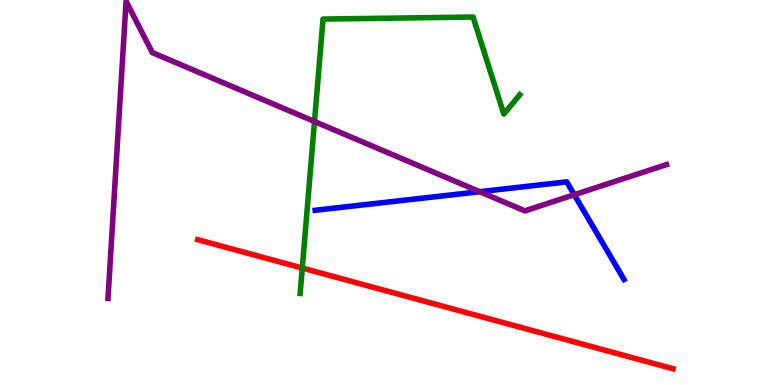[{'lines': ['blue', 'red'], 'intersections': []}, {'lines': ['green', 'red'], 'intersections': [{'x': 3.9, 'y': 3.04}]}, {'lines': ['purple', 'red'], 'intersections': []}, {'lines': ['blue', 'green'], 'intersections': []}, {'lines': ['blue', 'purple'], 'intersections': [{'x': 6.19, 'y': 5.02}, {'x': 7.41, 'y': 4.94}]}, {'lines': ['green', 'purple'], 'intersections': [{'x': 4.06, 'y': 6.84}]}]